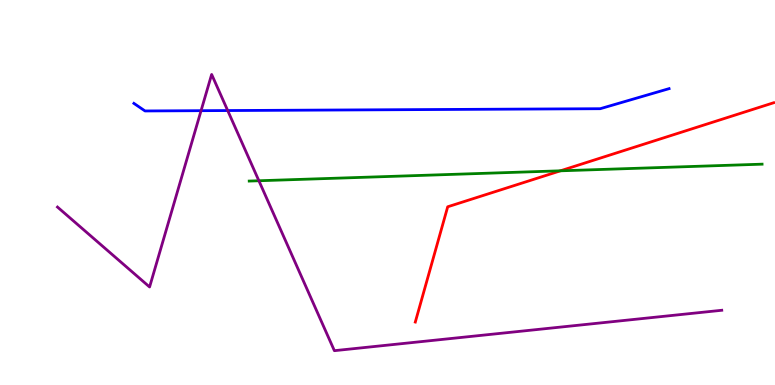[{'lines': ['blue', 'red'], 'intersections': []}, {'lines': ['green', 'red'], 'intersections': [{'x': 7.23, 'y': 5.56}]}, {'lines': ['purple', 'red'], 'intersections': []}, {'lines': ['blue', 'green'], 'intersections': []}, {'lines': ['blue', 'purple'], 'intersections': [{'x': 2.59, 'y': 7.13}, {'x': 2.94, 'y': 7.13}]}, {'lines': ['green', 'purple'], 'intersections': [{'x': 3.34, 'y': 5.31}]}]